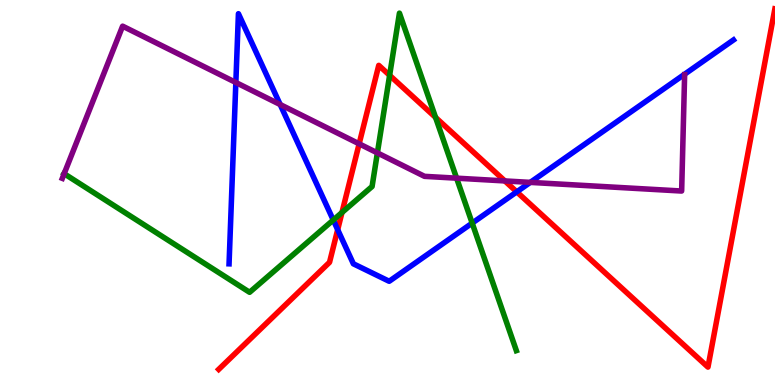[{'lines': ['blue', 'red'], 'intersections': [{'x': 4.36, 'y': 4.03}, {'x': 6.67, 'y': 5.02}]}, {'lines': ['green', 'red'], 'intersections': [{'x': 4.41, 'y': 4.48}, {'x': 5.03, 'y': 8.04}, {'x': 5.62, 'y': 6.95}]}, {'lines': ['purple', 'red'], 'intersections': [{'x': 4.63, 'y': 6.26}, {'x': 6.51, 'y': 5.3}]}, {'lines': ['blue', 'green'], 'intersections': [{'x': 4.3, 'y': 4.28}, {'x': 6.09, 'y': 4.2}]}, {'lines': ['blue', 'purple'], 'intersections': [{'x': 3.04, 'y': 7.86}, {'x': 3.62, 'y': 7.28}, {'x': 6.84, 'y': 5.26}]}, {'lines': ['green', 'purple'], 'intersections': [{'x': 0.828, 'y': 5.49}, {'x': 4.87, 'y': 6.03}, {'x': 5.89, 'y': 5.37}]}]